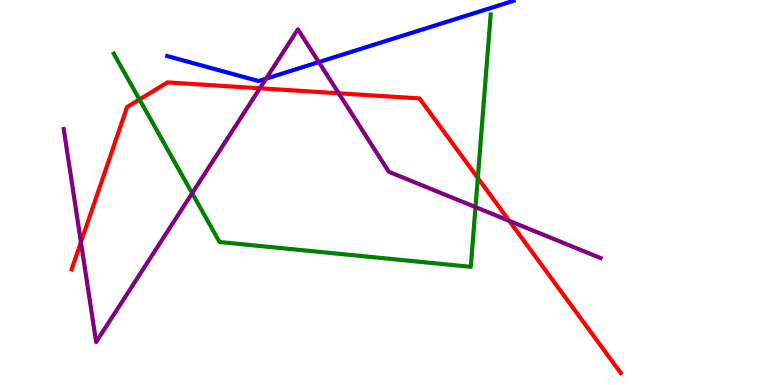[{'lines': ['blue', 'red'], 'intersections': []}, {'lines': ['green', 'red'], 'intersections': [{'x': 1.8, 'y': 7.42}, {'x': 6.17, 'y': 5.38}]}, {'lines': ['purple', 'red'], 'intersections': [{'x': 1.04, 'y': 3.71}, {'x': 3.35, 'y': 7.71}, {'x': 4.37, 'y': 7.58}, {'x': 6.57, 'y': 4.26}]}, {'lines': ['blue', 'green'], 'intersections': []}, {'lines': ['blue', 'purple'], 'intersections': [{'x': 3.43, 'y': 7.96}, {'x': 4.11, 'y': 8.39}]}, {'lines': ['green', 'purple'], 'intersections': [{'x': 2.48, 'y': 4.98}, {'x': 6.14, 'y': 4.62}]}]